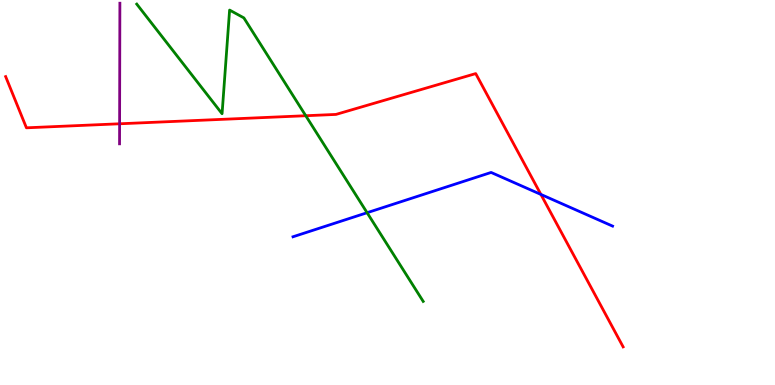[{'lines': ['blue', 'red'], 'intersections': [{'x': 6.98, 'y': 4.95}]}, {'lines': ['green', 'red'], 'intersections': [{'x': 3.95, 'y': 6.99}]}, {'lines': ['purple', 'red'], 'intersections': [{'x': 1.54, 'y': 6.78}]}, {'lines': ['blue', 'green'], 'intersections': [{'x': 4.74, 'y': 4.47}]}, {'lines': ['blue', 'purple'], 'intersections': []}, {'lines': ['green', 'purple'], 'intersections': []}]